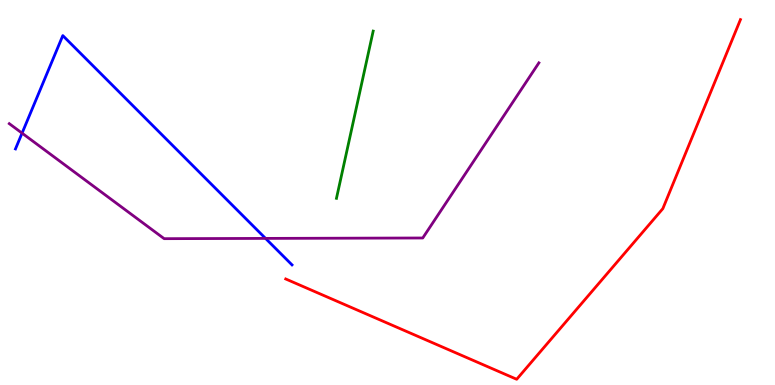[{'lines': ['blue', 'red'], 'intersections': []}, {'lines': ['green', 'red'], 'intersections': []}, {'lines': ['purple', 'red'], 'intersections': []}, {'lines': ['blue', 'green'], 'intersections': []}, {'lines': ['blue', 'purple'], 'intersections': [{'x': 0.285, 'y': 6.54}, {'x': 3.43, 'y': 3.81}]}, {'lines': ['green', 'purple'], 'intersections': []}]